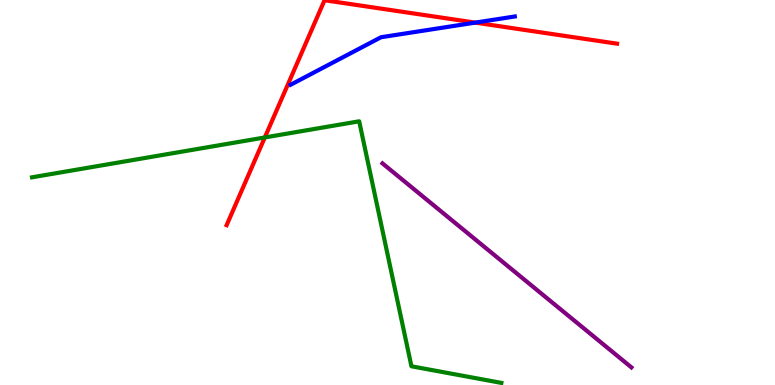[{'lines': ['blue', 'red'], 'intersections': [{'x': 6.13, 'y': 9.41}]}, {'lines': ['green', 'red'], 'intersections': [{'x': 3.42, 'y': 6.43}]}, {'lines': ['purple', 'red'], 'intersections': []}, {'lines': ['blue', 'green'], 'intersections': []}, {'lines': ['blue', 'purple'], 'intersections': []}, {'lines': ['green', 'purple'], 'intersections': []}]